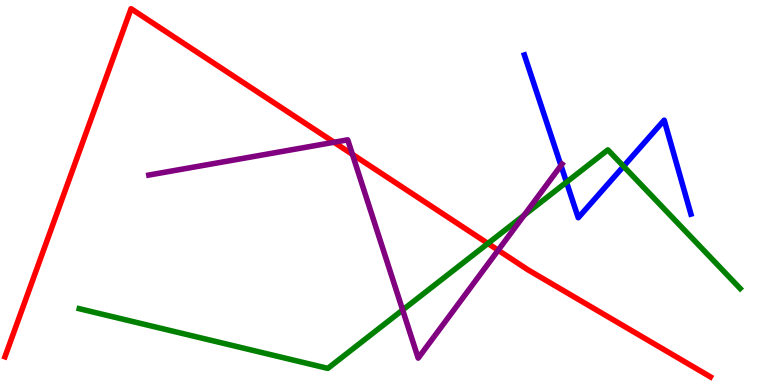[{'lines': ['blue', 'red'], 'intersections': []}, {'lines': ['green', 'red'], 'intersections': [{'x': 6.3, 'y': 3.68}]}, {'lines': ['purple', 'red'], 'intersections': [{'x': 4.31, 'y': 6.3}, {'x': 4.55, 'y': 5.99}, {'x': 6.43, 'y': 3.5}]}, {'lines': ['blue', 'green'], 'intersections': [{'x': 7.31, 'y': 5.27}, {'x': 8.05, 'y': 5.68}]}, {'lines': ['blue', 'purple'], 'intersections': [{'x': 7.24, 'y': 5.7}]}, {'lines': ['green', 'purple'], 'intersections': [{'x': 5.2, 'y': 1.95}, {'x': 6.76, 'y': 4.41}]}]